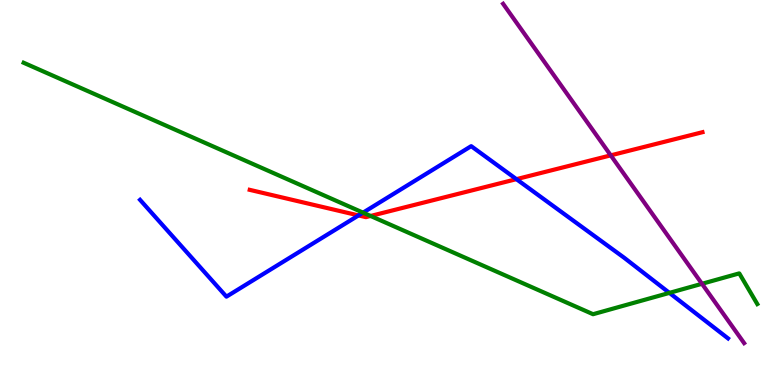[{'lines': ['blue', 'red'], 'intersections': [{'x': 4.63, 'y': 4.4}, {'x': 6.66, 'y': 5.35}]}, {'lines': ['green', 'red'], 'intersections': [{'x': 4.78, 'y': 4.39}]}, {'lines': ['purple', 'red'], 'intersections': [{'x': 7.88, 'y': 5.96}]}, {'lines': ['blue', 'green'], 'intersections': [{'x': 4.68, 'y': 4.48}, {'x': 8.64, 'y': 2.39}]}, {'lines': ['blue', 'purple'], 'intersections': []}, {'lines': ['green', 'purple'], 'intersections': [{'x': 9.06, 'y': 2.63}]}]